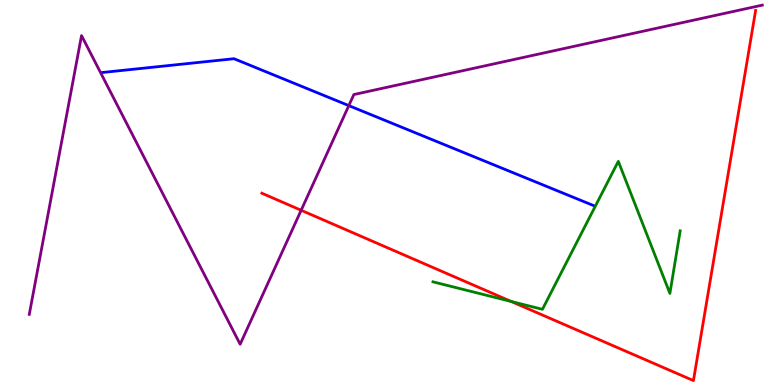[{'lines': ['blue', 'red'], 'intersections': []}, {'lines': ['green', 'red'], 'intersections': [{'x': 6.6, 'y': 2.17}]}, {'lines': ['purple', 'red'], 'intersections': [{'x': 3.89, 'y': 4.54}]}, {'lines': ['blue', 'green'], 'intersections': []}, {'lines': ['blue', 'purple'], 'intersections': [{'x': 4.5, 'y': 7.26}]}, {'lines': ['green', 'purple'], 'intersections': []}]